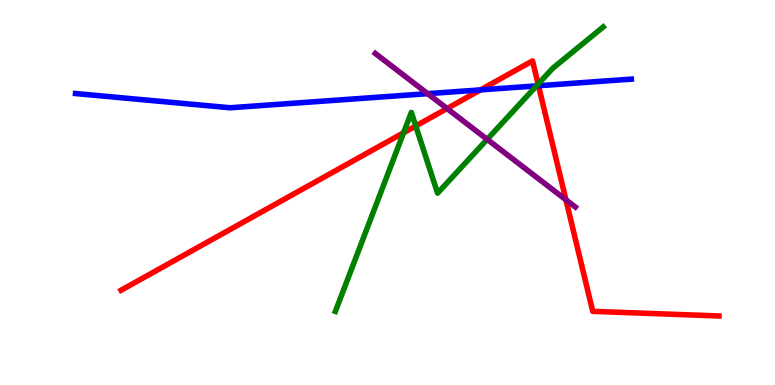[{'lines': ['blue', 'red'], 'intersections': [{'x': 6.2, 'y': 7.67}, {'x': 6.95, 'y': 7.77}]}, {'lines': ['green', 'red'], 'intersections': [{'x': 5.21, 'y': 6.55}, {'x': 5.36, 'y': 6.73}, {'x': 6.94, 'y': 7.82}]}, {'lines': ['purple', 'red'], 'intersections': [{'x': 5.77, 'y': 7.18}, {'x': 7.3, 'y': 4.81}]}, {'lines': ['blue', 'green'], 'intersections': [{'x': 6.92, 'y': 7.77}]}, {'lines': ['blue', 'purple'], 'intersections': [{'x': 5.52, 'y': 7.57}]}, {'lines': ['green', 'purple'], 'intersections': [{'x': 6.29, 'y': 6.38}]}]